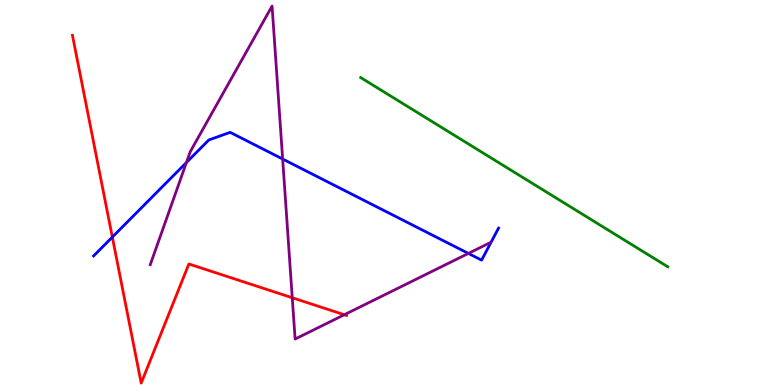[{'lines': ['blue', 'red'], 'intersections': [{'x': 1.45, 'y': 3.84}]}, {'lines': ['green', 'red'], 'intersections': []}, {'lines': ['purple', 'red'], 'intersections': [{'x': 3.77, 'y': 2.27}, {'x': 4.44, 'y': 1.82}]}, {'lines': ['blue', 'green'], 'intersections': []}, {'lines': ['blue', 'purple'], 'intersections': [{'x': 2.41, 'y': 5.78}, {'x': 3.65, 'y': 5.87}, {'x': 6.04, 'y': 3.42}]}, {'lines': ['green', 'purple'], 'intersections': []}]